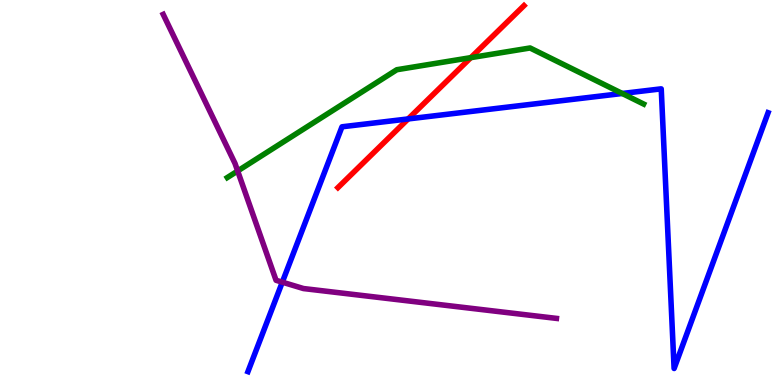[{'lines': ['blue', 'red'], 'intersections': [{'x': 5.27, 'y': 6.91}]}, {'lines': ['green', 'red'], 'intersections': [{'x': 6.08, 'y': 8.5}]}, {'lines': ['purple', 'red'], 'intersections': []}, {'lines': ['blue', 'green'], 'intersections': [{'x': 8.03, 'y': 7.57}]}, {'lines': ['blue', 'purple'], 'intersections': [{'x': 3.64, 'y': 2.67}]}, {'lines': ['green', 'purple'], 'intersections': [{'x': 3.07, 'y': 5.56}]}]